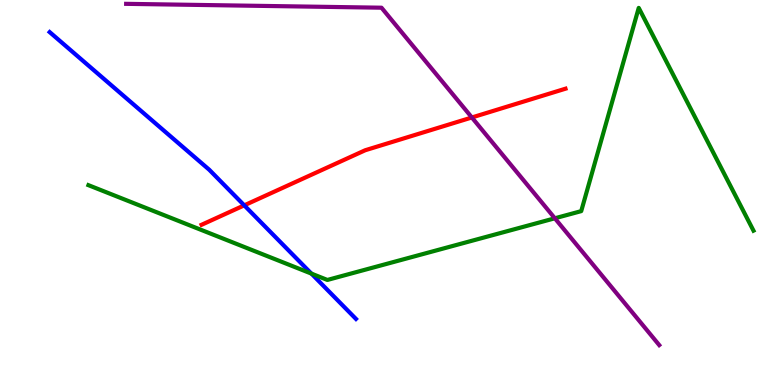[{'lines': ['blue', 'red'], 'intersections': [{'x': 3.15, 'y': 4.67}]}, {'lines': ['green', 'red'], 'intersections': []}, {'lines': ['purple', 'red'], 'intersections': [{'x': 6.09, 'y': 6.95}]}, {'lines': ['blue', 'green'], 'intersections': [{'x': 4.02, 'y': 2.89}]}, {'lines': ['blue', 'purple'], 'intersections': []}, {'lines': ['green', 'purple'], 'intersections': [{'x': 7.16, 'y': 4.33}]}]